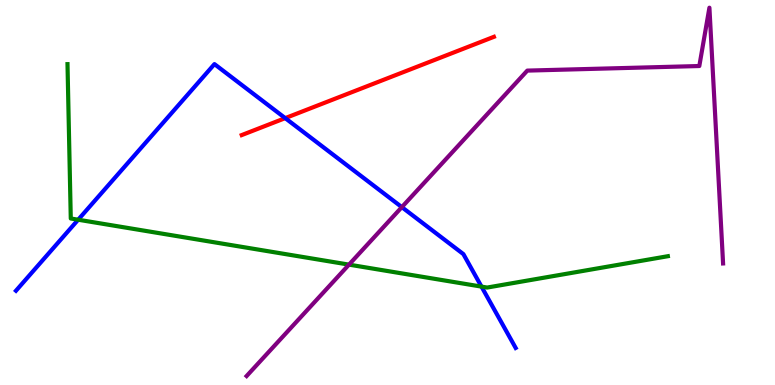[{'lines': ['blue', 'red'], 'intersections': [{'x': 3.68, 'y': 6.93}]}, {'lines': ['green', 'red'], 'intersections': []}, {'lines': ['purple', 'red'], 'intersections': []}, {'lines': ['blue', 'green'], 'intersections': [{'x': 1.01, 'y': 4.29}, {'x': 6.21, 'y': 2.56}]}, {'lines': ['blue', 'purple'], 'intersections': [{'x': 5.18, 'y': 4.62}]}, {'lines': ['green', 'purple'], 'intersections': [{'x': 4.5, 'y': 3.13}]}]